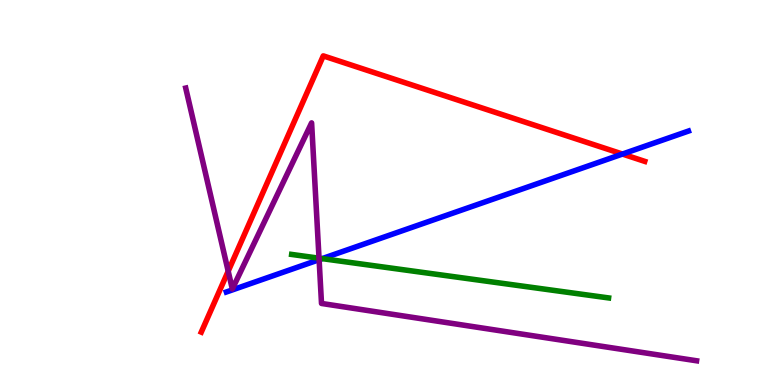[{'lines': ['blue', 'red'], 'intersections': [{'x': 8.03, 'y': 6.0}]}, {'lines': ['green', 'red'], 'intersections': []}, {'lines': ['purple', 'red'], 'intersections': [{'x': 2.94, 'y': 2.96}]}, {'lines': ['blue', 'green'], 'intersections': [{'x': 4.16, 'y': 3.28}]}, {'lines': ['blue', 'purple'], 'intersections': [{'x': 4.12, 'y': 3.25}]}, {'lines': ['green', 'purple'], 'intersections': [{'x': 4.12, 'y': 3.29}]}]